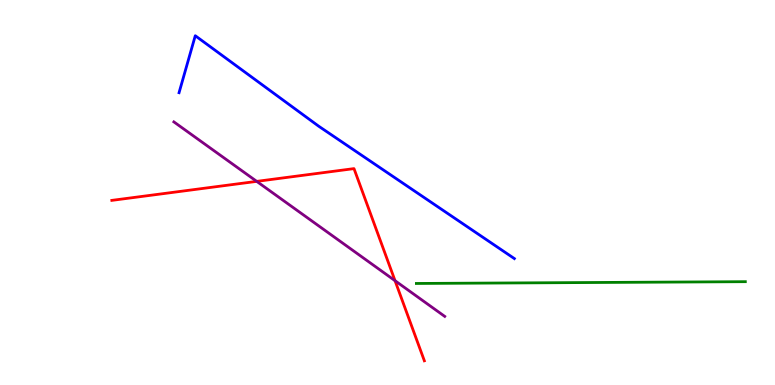[{'lines': ['blue', 'red'], 'intersections': []}, {'lines': ['green', 'red'], 'intersections': []}, {'lines': ['purple', 'red'], 'intersections': [{'x': 3.31, 'y': 5.29}, {'x': 5.1, 'y': 2.71}]}, {'lines': ['blue', 'green'], 'intersections': []}, {'lines': ['blue', 'purple'], 'intersections': []}, {'lines': ['green', 'purple'], 'intersections': []}]